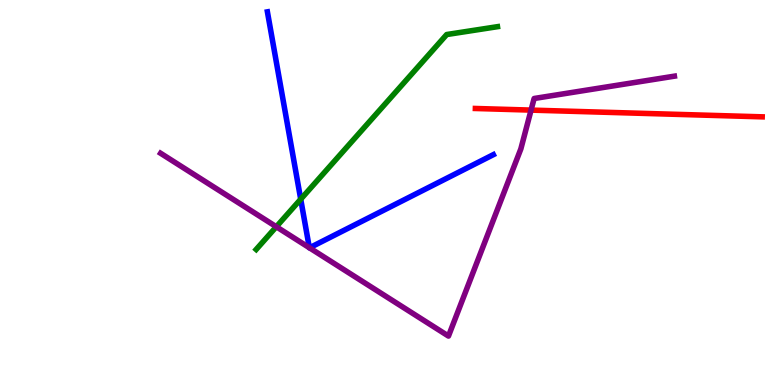[{'lines': ['blue', 'red'], 'intersections': []}, {'lines': ['green', 'red'], 'intersections': []}, {'lines': ['purple', 'red'], 'intersections': [{'x': 6.85, 'y': 7.14}]}, {'lines': ['blue', 'green'], 'intersections': [{'x': 3.88, 'y': 4.83}]}, {'lines': ['blue', 'purple'], 'intersections': [{'x': 3.99, 'y': 3.57}, {'x': 3.99, 'y': 3.56}]}, {'lines': ['green', 'purple'], 'intersections': [{'x': 3.57, 'y': 4.11}]}]